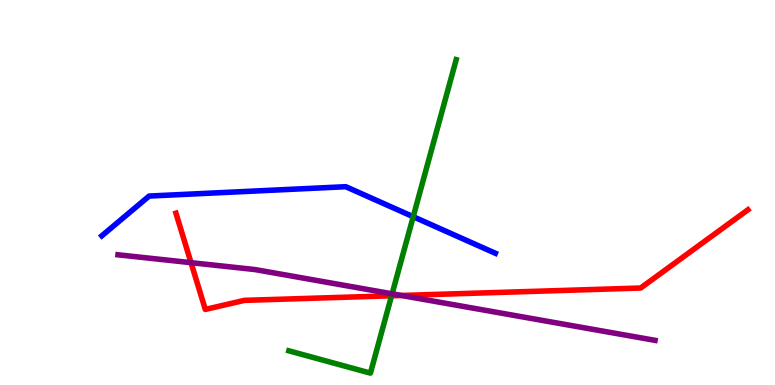[{'lines': ['blue', 'red'], 'intersections': []}, {'lines': ['green', 'red'], 'intersections': [{'x': 5.05, 'y': 2.32}]}, {'lines': ['purple', 'red'], 'intersections': [{'x': 2.46, 'y': 3.18}, {'x': 5.18, 'y': 2.33}]}, {'lines': ['blue', 'green'], 'intersections': [{'x': 5.33, 'y': 4.37}]}, {'lines': ['blue', 'purple'], 'intersections': []}, {'lines': ['green', 'purple'], 'intersections': [{'x': 5.06, 'y': 2.37}]}]